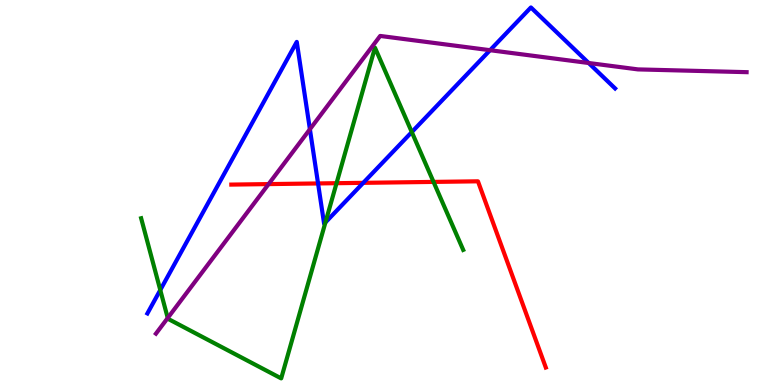[{'lines': ['blue', 'red'], 'intersections': [{'x': 4.1, 'y': 5.24}, {'x': 4.69, 'y': 5.25}]}, {'lines': ['green', 'red'], 'intersections': [{'x': 4.34, 'y': 5.24}, {'x': 5.59, 'y': 5.28}]}, {'lines': ['purple', 'red'], 'intersections': [{'x': 3.47, 'y': 5.22}]}, {'lines': ['blue', 'green'], 'intersections': [{'x': 2.07, 'y': 2.47}, {'x': 4.2, 'y': 4.22}, {'x': 5.31, 'y': 6.57}]}, {'lines': ['blue', 'purple'], 'intersections': [{'x': 4.0, 'y': 6.64}, {'x': 6.32, 'y': 8.7}, {'x': 7.6, 'y': 8.36}]}, {'lines': ['green', 'purple'], 'intersections': [{'x': 2.16, 'y': 1.74}]}]